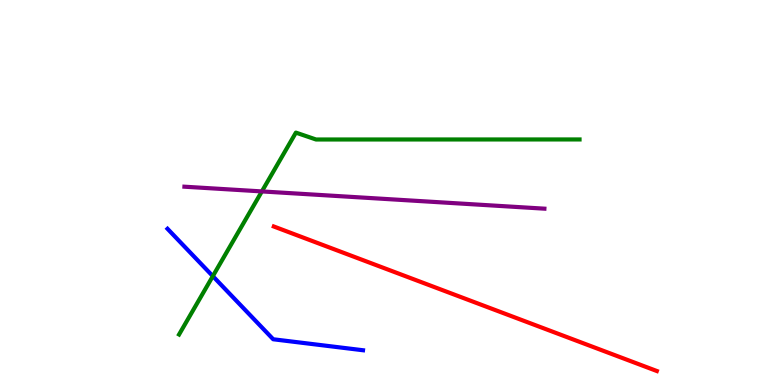[{'lines': ['blue', 'red'], 'intersections': []}, {'lines': ['green', 'red'], 'intersections': []}, {'lines': ['purple', 'red'], 'intersections': []}, {'lines': ['blue', 'green'], 'intersections': [{'x': 2.75, 'y': 2.83}]}, {'lines': ['blue', 'purple'], 'intersections': []}, {'lines': ['green', 'purple'], 'intersections': [{'x': 3.38, 'y': 5.03}]}]